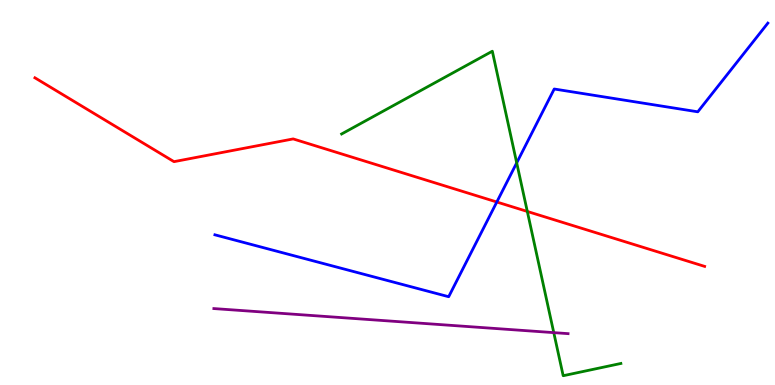[{'lines': ['blue', 'red'], 'intersections': [{'x': 6.41, 'y': 4.75}]}, {'lines': ['green', 'red'], 'intersections': [{'x': 6.8, 'y': 4.51}]}, {'lines': ['purple', 'red'], 'intersections': []}, {'lines': ['blue', 'green'], 'intersections': [{'x': 6.67, 'y': 5.77}]}, {'lines': ['blue', 'purple'], 'intersections': []}, {'lines': ['green', 'purple'], 'intersections': [{'x': 7.15, 'y': 1.36}]}]